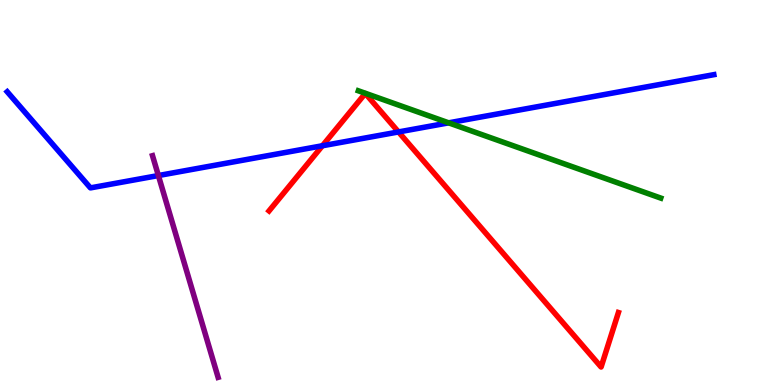[{'lines': ['blue', 'red'], 'intersections': [{'x': 4.16, 'y': 6.21}, {'x': 5.14, 'y': 6.57}]}, {'lines': ['green', 'red'], 'intersections': []}, {'lines': ['purple', 'red'], 'intersections': []}, {'lines': ['blue', 'green'], 'intersections': [{'x': 5.79, 'y': 6.81}]}, {'lines': ['blue', 'purple'], 'intersections': [{'x': 2.04, 'y': 5.44}]}, {'lines': ['green', 'purple'], 'intersections': []}]